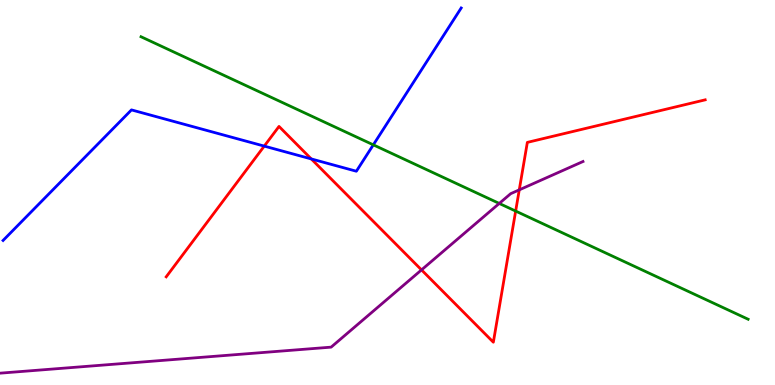[{'lines': ['blue', 'red'], 'intersections': [{'x': 3.41, 'y': 6.21}, {'x': 4.02, 'y': 5.87}]}, {'lines': ['green', 'red'], 'intersections': [{'x': 6.65, 'y': 4.52}]}, {'lines': ['purple', 'red'], 'intersections': [{'x': 5.44, 'y': 2.99}, {'x': 6.7, 'y': 5.07}]}, {'lines': ['blue', 'green'], 'intersections': [{'x': 4.82, 'y': 6.24}]}, {'lines': ['blue', 'purple'], 'intersections': []}, {'lines': ['green', 'purple'], 'intersections': [{'x': 6.44, 'y': 4.72}]}]